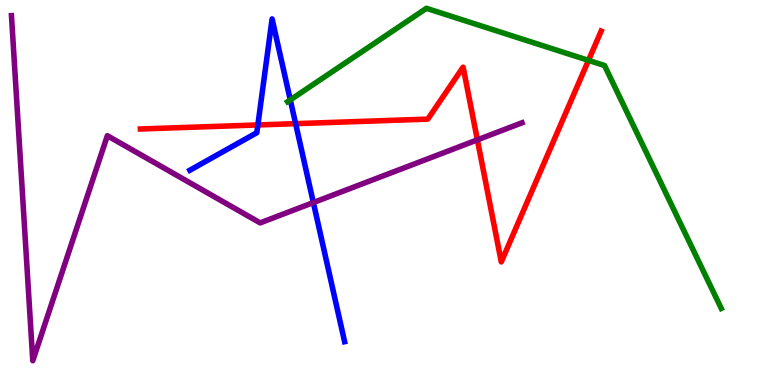[{'lines': ['blue', 'red'], 'intersections': [{'x': 3.33, 'y': 6.75}, {'x': 3.81, 'y': 6.79}]}, {'lines': ['green', 'red'], 'intersections': [{'x': 7.59, 'y': 8.43}]}, {'lines': ['purple', 'red'], 'intersections': [{'x': 6.16, 'y': 6.37}]}, {'lines': ['blue', 'green'], 'intersections': [{'x': 3.75, 'y': 7.41}]}, {'lines': ['blue', 'purple'], 'intersections': [{'x': 4.04, 'y': 4.74}]}, {'lines': ['green', 'purple'], 'intersections': []}]